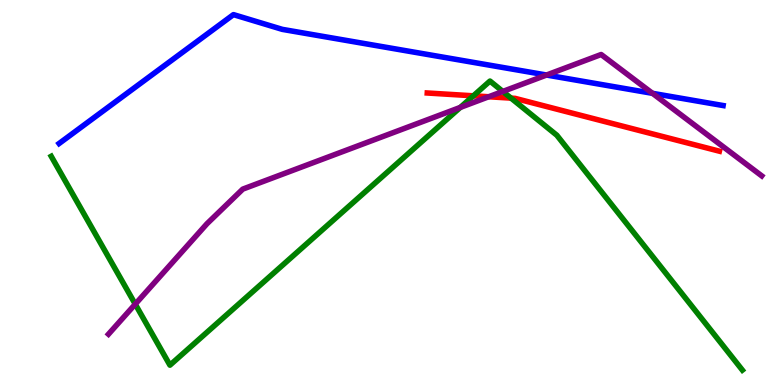[{'lines': ['blue', 'red'], 'intersections': []}, {'lines': ['green', 'red'], 'intersections': [{'x': 6.11, 'y': 7.51}, {'x': 6.59, 'y': 7.45}]}, {'lines': ['purple', 'red'], 'intersections': [{'x': 6.31, 'y': 7.49}]}, {'lines': ['blue', 'green'], 'intersections': []}, {'lines': ['blue', 'purple'], 'intersections': [{'x': 7.05, 'y': 8.05}, {'x': 8.42, 'y': 7.58}]}, {'lines': ['green', 'purple'], 'intersections': [{'x': 1.75, 'y': 2.1}, {'x': 5.94, 'y': 7.21}, {'x': 6.49, 'y': 7.62}]}]